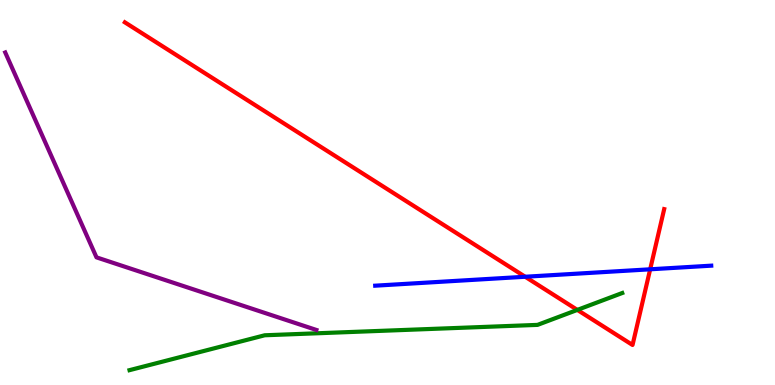[{'lines': ['blue', 'red'], 'intersections': [{'x': 6.78, 'y': 2.81}, {'x': 8.39, 'y': 3.01}]}, {'lines': ['green', 'red'], 'intersections': [{'x': 7.45, 'y': 1.95}]}, {'lines': ['purple', 'red'], 'intersections': []}, {'lines': ['blue', 'green'], 'intersections': []}, {'lines': ['blue', 'purple'], 'intersections': []}, {'lines': ['green', 'purple'], 'intersections': []}]